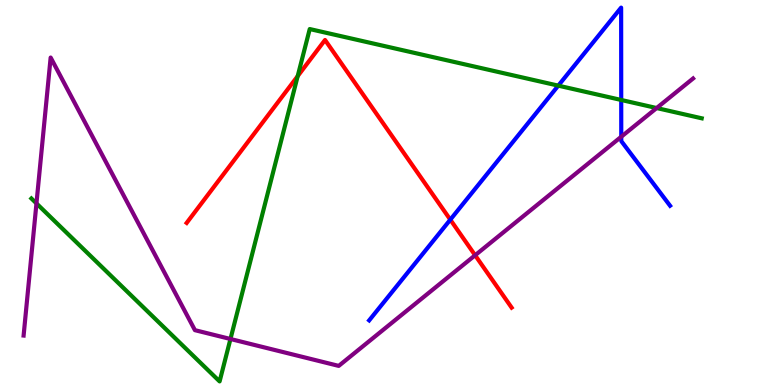[{'lines': ['blue', 'red'], 'intersections': [{'x': 5.81, 'y': 4.29}]}, {'lines': ['green', 'red'], 'intersections': [{'x': 3.84, 'y': 8.02}]}, {'lines': ['purple', 'red'], 'intersections': [{'x': 6.13, 'y': 3.37}]}, {'lines': ['blue', 'green'], 'intersections': [{'x': 7.2, 'y': 7.78}, {'x': 8.02, 'y': 7.4}]}, {'lines': ['blue', 'purple'], 'intersections': [{'x': 8.02, 'y': 6.45}]}, {'lines': ['green', 'purple'], 'intersections': [{'x': 0.47, 'y': 4.72}, {'x': 2.97, 'y': 1.19}, {'x': 8.47, 'y': 7.19}]}]